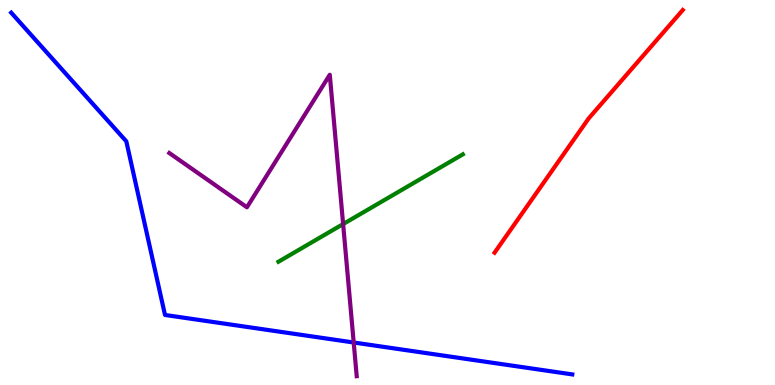[{'lines': ['blue', 'red'], 'intersections': []}, {'lines': ['green', 'red'], 'intersections': []}, {'lines': ['purple', 'red'], 'intersections': []}, {'lines': ['blue', 'green'], 'intersections': []}, {'lines': ['blue', 'purple'], 'intersections': [{'x': 4.56, 'y': 1.1}]}, {'lines': ['green', 'purple'], 'intersections': [{'x': 4.43, 'y': 4.18}]}]